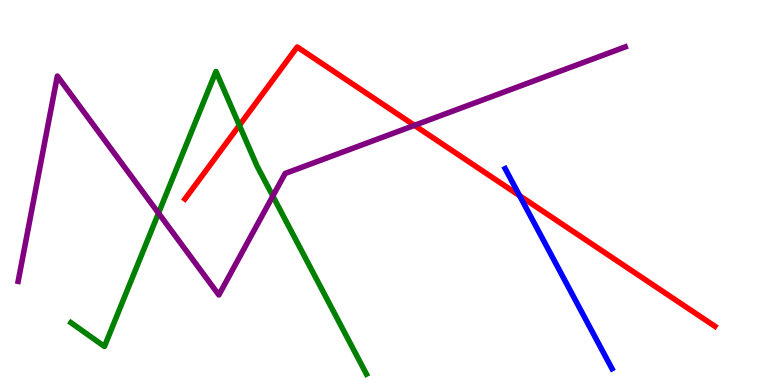[{'lines': ['blue', 'red'], 'intersections': [{'x': 6.7, 'y': 4.92}]}, {'lines': ['green', 'red'], 'intersections': [{'x': 3.09, 'y': 6.74}]}, {'lines': ['purple', 'red'], 'intersections': [{'x': 5.35, 'y': 6.74}]}, {'lines': ['blue', 'green'], 'intersections': []}, {'lines': ['blue', 'purple'], 'intersections': []}, {'lines': ['green', 'purple'], 'intersections': [{'x': 2.05, 'y': 4.46}, {'x': 3.52, 'y': 4.91}]}]